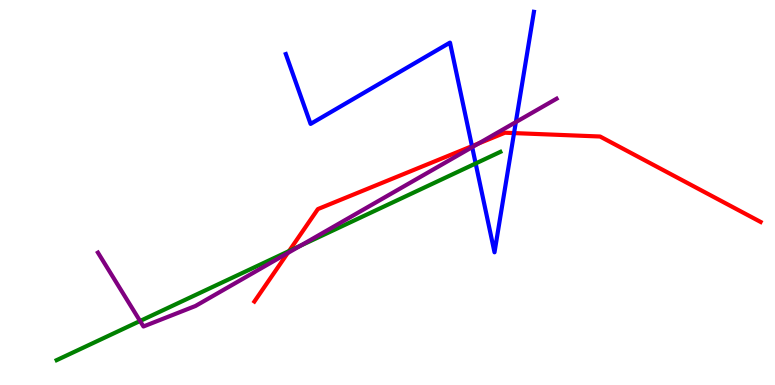[{'lines': ['blue', 'red'], 'intersections': [{'x': 6.09, 'y': 6.2}, {'x': 6.63, 'y': 6.54}]}, {'lines': ['green', 'red'], 'intersections': [{'x': 3.73, 'y': 3.48}]}, {'lines': ['purple', 'red'], 'intersections': [{'x': 3.71, 'y': 3.43}, {'x': 6.18, 'y': 6.27}]}, {'lines': ['blue', 'green'], 'intersections': [{'x': 6.14, 'y': 5.75}]}, {'lines': ['blue', 'purple'], 'intersections': [{'x': 6.09, 'y': 6.18}, {'x': 6.66, 'y': 6.83}]}, {'lines': ['green', 'purple'], 'intersections': [{'x': 1.81, 'y': 1.66}, {'x': 3.88, 'y': 3.62}]}]